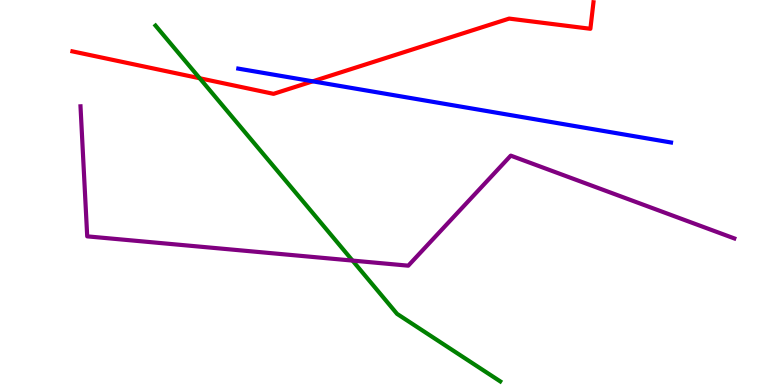[{'lines': ['blue', 'red'], 'intersections': [{'x': 4.04, 'y': 7.89}]}, {'lines': ['green', 'red'], 'intersections': [{'x': 2.58, 'y': 7.97}]}, {'lines': ['purple', 'red'], 'intersections': []}, {'lines': ['blue', 'green'], 'intersections': []}, {'lines': ['blue', 'purple'], 'intersections': []}, {'lines': ['green', 'purple'], 'intersections': [{'x': 4.55, 'y': 3.23}]}]